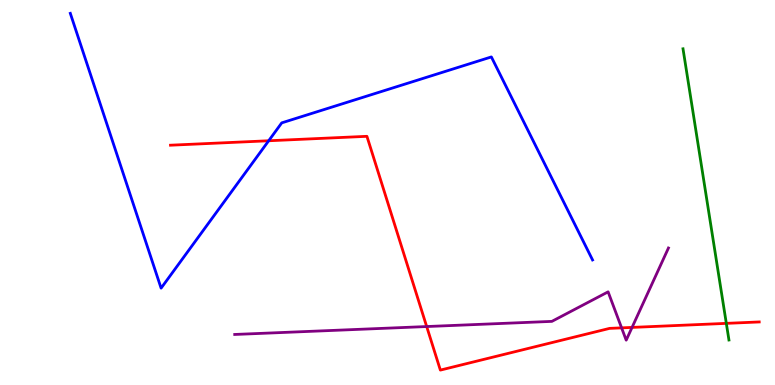[{'lines': ['blue', 'red'], 'intersections': [{'x': 3.47, 'y': 6.34}]}, {'lines': ['green', 'red'], 'intersections': [{'x': 9.37, 'y': 1.6}]}, {'lines': ['purple', 'red'], 'intersections': [{'x': 5.51, 'y': 1.52}, {'x': 8.02, 'y': 1.48}, {'x': 8.16, 'y': 1.5}]}, {'lines': ['blue', 'green'], 'intersections': []}, {'lines': ['blue', 'purple'], 'intersections': []}, {'lines': ['green', 'purple'], 'intersections': []}]